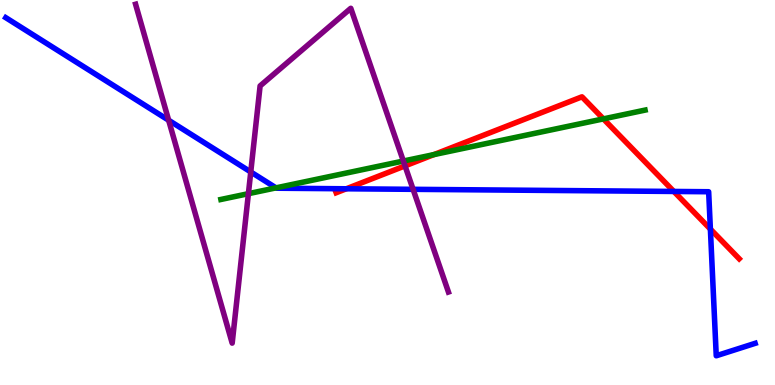[{'lines': ['blue', 'red'], 'intersections': [{'x': 4.47, 'y': 5.1}, {'x': 8.69, 'y': 5.03}, {'x': 9.17, 'y': 4.05}]}, {'lines': ['green', 'red'], 'intersections': [{'x': 5.6, 'y': 5.98}, {'x': 7.79, 'y': 6.91}]}, {'lines': ['purple', 'red'], 'intersections': [{'x': 5.23, 'y': 5.69}]}, {'lines': ['blue', 'green'], 'intersections': [{'x': 3.56, 'y': 5.12}]}, {'lines': ['blue', 'purple'], 'intersections': [{'x': 2.18, 'y': 6.88}, {'x': 3.24, 'y': 5.53}, {'x': 5.33, 'y': 5.08}]}, {'lines': ['green', 'purple'], 'intersections': [{'x': 3.21, 'y': 4.97}, {'x': 5.2, 'y': 5.82}]}]